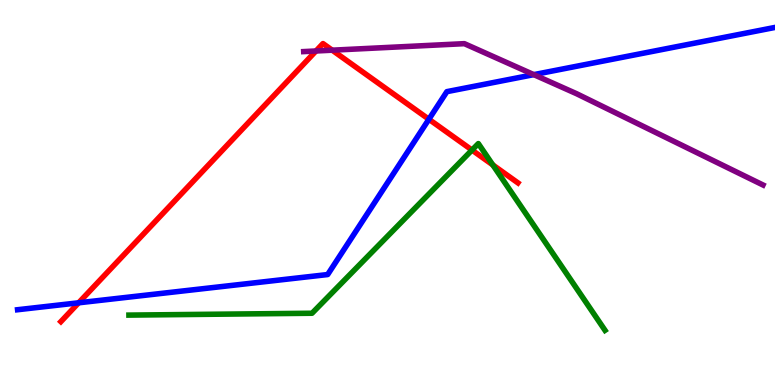[{'lines': ['blue', 'red'], 'intersections': [{'x': 1.01, 'y': 2.13}, {'x': 5.53, 'y': 6.9}]}, {'lines': ['green', 'red'], 'intersections': [{'x': 6.09, 'y': 6.1}, {'x': 6.36, 'y': 5.72}]}, {'lines': ['purple', 'red'], 'intersections': [{'x': 4.08, 'y': 8.68}, {'x': 4.29, 'y': 8.7}]}, {'lines': ['blue', 'green'], 'intersections': []}, {'lines': ['blue', 'purple'], 'intersections': [{'x': 6.89, 'y': 8.06}]}, {'lines': ['green', 'purple'], 'intersections': []}]